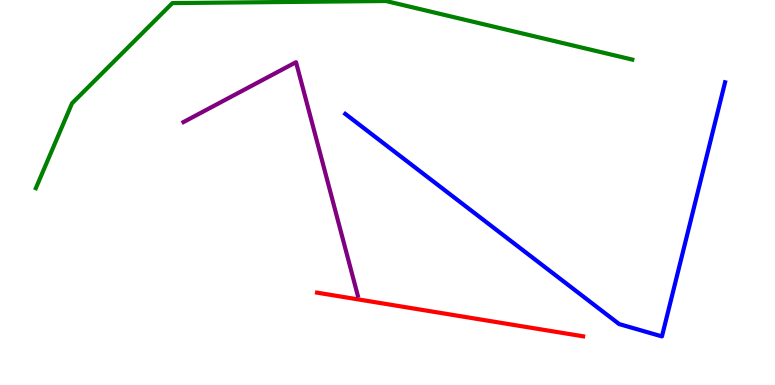[{'lines': ['blue', 'red'], 'intersections': []}, {'lines': ['green', 'red'], 'intersections': []}, {'lines': ['purple', 'red'], 'intersections': []}, {'lines': ['blue', 'green'], 'intersections': []}, {'lines': ['blue', 'purple'], 'intersections': []}, {'lines': ['green', 'purple'], 'intersections': []}]